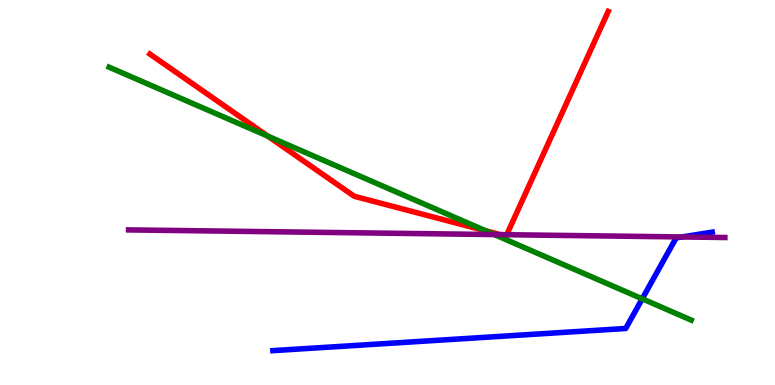[{'lines': ['blue', 'red'], 'intersections': []}, {'lines': ['green', 'red'], 'intersections': [{'x': 3.46, 'y': 6.46}, {'x': 6.27, 'y': 4.0}]}, {'lines': ['purple', 'red'], 'intersections': [{'x': 6.45, 'y': 3.91}, {'x': 6.54, 'y': 3.9}]}, {'lines': ['blue', 'green'], 'intersections': [{'x': 8.29, 'y': 2.24}]}, {'lines': ['blue', 'purple'], 'intersections': [{'x': 8.8, 'y': 3.85}]}, {'lines': ['green', 'purple'], 'intersections': [{'x': 6.38, 'y': 3.91}]}]